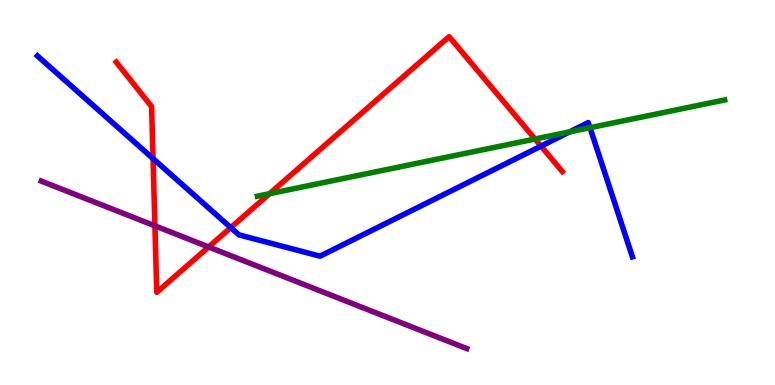[{'lines': ['blue', 'red'], 'intersections': [{'x': 1.97, 'y': 5.88}, {'x': 2.98, 'y': 4.09}, {'x': 6.98, 'y': 6.2}]}, {'lines': ['green', 'red'], 'intersections': [{'x': 3.48, 'y': 4.97}, {'x': 6.9, 'y': 6.39}]}, {'lines': ['purple', 'red'], 'intersections': [{'x': 2.0, 'y': 4.13}, {'x': 2.69, 'y': 3.59}]}, {'lines': ['blue', 'green'], 'intersections': [{'x': 7.35, 'y': 6.57}, {'x': 7.61, 'y': 6.68}]}, {'lines': ['blue', 'purple'], 'intersections': []}, {'lines': ['green', 'purple'], 'intersections': []}]